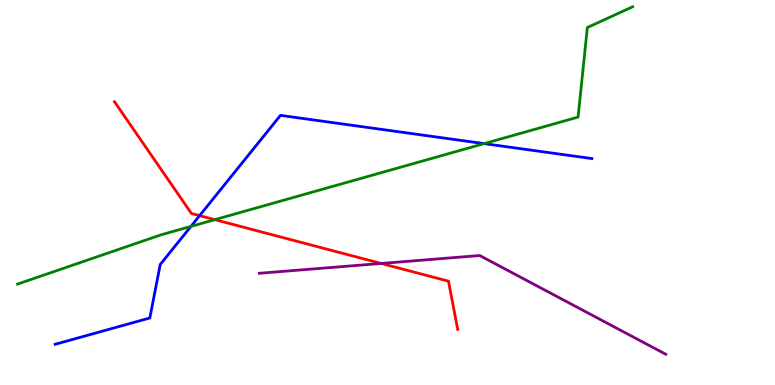[{'lines': ['blue', 'red'], 'intersections': [{'x': 2.58, 'y': 4.4}]}, {'lines': ['green', 'red'], 'intersections': [{'x': 2.77, 'y': 4.29}]}, {'lines': ['purple', 'red'], 'intersections': [{'x': 4.92, 'y': 3.16}]}, {'lines': ['blue', 'green'], 'intersections': [{'x': 2.46, 'y': 4.12}, {'x': 6.25, 'y': 6.27}]}, {'lines': ['blue', 'purple'], 'intersections': []}, {'lines': ['green', 'purple'], 'intersections': []}]